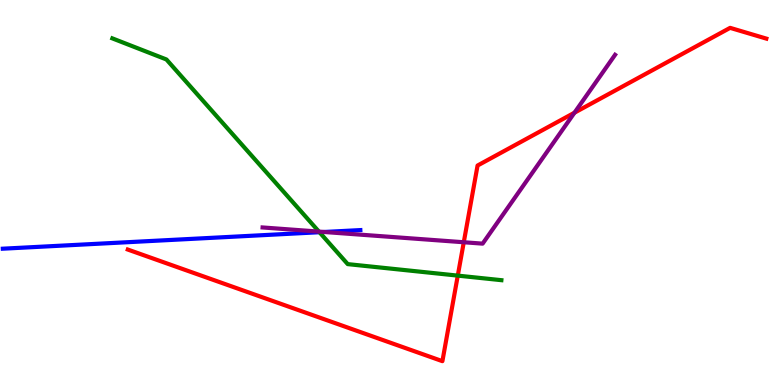[{'lines': ['blue', 'red'], 'intersections': []}, {'lines': ['green', 'red'], 'intersections': [{'x': 5.91, 'y': 2.84}]}, {'lines': ['purple', 'red'], 'intersections': [{'x': 5.98, 'y': 3.71}, {'x': 7.41, 'y': 7.07}]}, {'lines': ['blue', 'green'], 'intersections': [{'x': 4.12, 'y': 3.97}]}, {'lines': ['blue', 'purple'], 'intersections': [{'x': 4.18, 'y': 3.97}]}, {'lines': ['green', 'purple'], 'intersections': [{'x': 4.12, 'y': 3.98}]}]